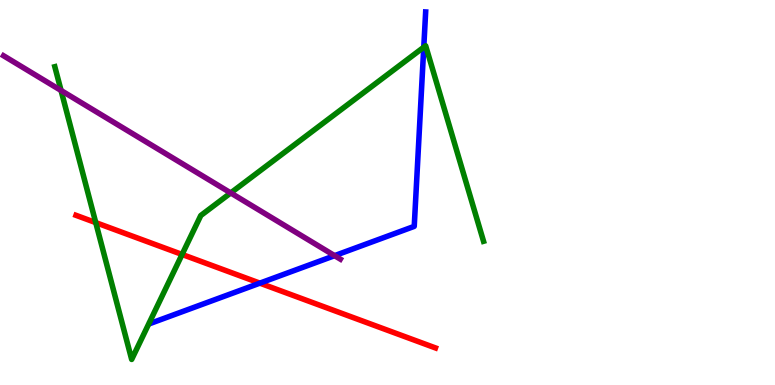[{'lines': ['blue', 'red'], 'intersections': [{'x': 3.35, 'y': 2.65}]}, {'lines': ['green', 'red'], 'intersections': [{'x': 1.24, 'y': 4.22}, {'x': 2.35, 'y': 3.39}]}, {'lines': ['purple', 'red'], 'intersections': []}, {'lines': ['blue', 'green'], 'intersections': [{'x': 5.47, 'y': 8.77}]}, {'lines': ['blue', 'purple'], 'intersections': [{'x': 4.32, 'y': 3.36}]}, {'lines': ['green', 'purple'], 'intersections': [{'x': 0.788, 'y': 7.65}, {'x': 2.98, 'y': 4.99}]}]